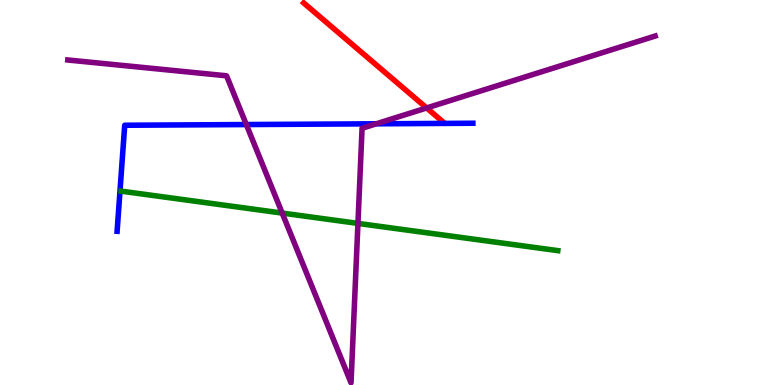[{'lines': ['blue', 'red'], 'intersections': []}, {'lines': ['green', 'red'], 'intersections': []}, {'lines': ['purple', 'red'], 'intersections': [{'x': 5.51, 'y': 7.2}]}, {'lines': ['blue', 'green'], 'intersections': []}, {'lines': ['blue', 'purple'], 'intersections': [{'x': 3.18, 'y': 6.76}, {'x': 4.86, 'y': 6.78}]}, {'lines': ['green', 'purple'], 'intersections': [{'x': 3.64, 'y': 4.47}, {'x': 4.62, 'y': 4.2}]}]